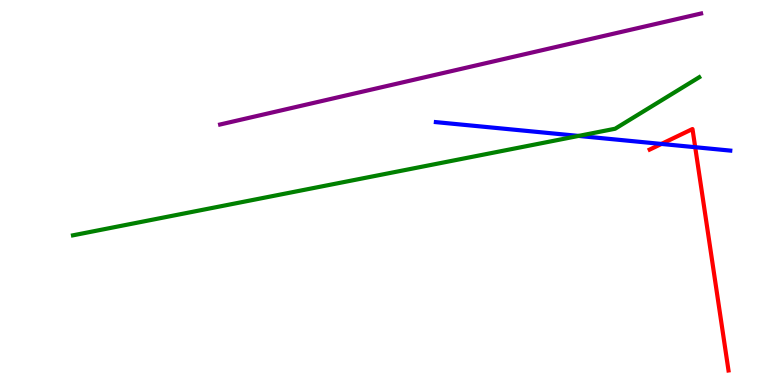[{'lines': ['blue', 'red'], 'intersections': [{'x': 8.53, 'y': 6.26}, {'x': 8.97, 'y': 6.18}]}, {'lines': ['green', 'red'], 'intersections': []}, {'lines': ['purple', 'red'], 'intersections': []}, {'lines': ['blue', 'green'], 'intersections': [{'x': 7.47, 'y': 6.47}]}, {'lines': ['blue', 'purple'], 'intersections': []}, {'lines': ['green', 'purple'], 'intersections': []}]